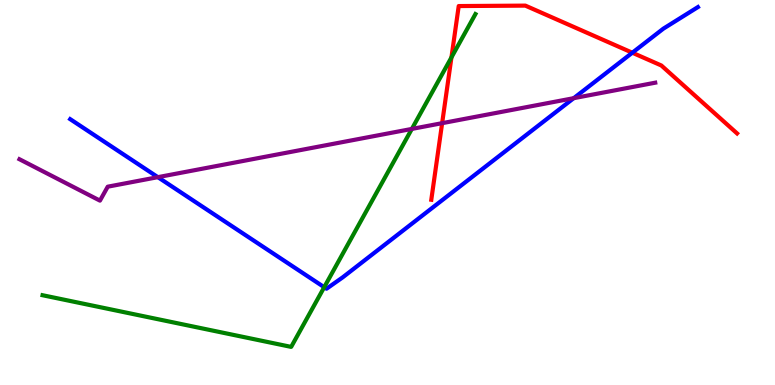[{'lines': ['blue', 'red'], 'intersections': [{'x': 8.16, 'y': 8.63}]}, {'lines': ['green', 'red'], 'intersections': [{'x': 5.83, 'y': 8.51}]}, {'lines': ['purple', 'red'], 'intersections': [{'x': 5.71, 'y': 6.8}]}, {'lines': ['blue', 'green'], 'intersections': [{'x': 4.18, 'y': 2.54}]}, {'lines': ['blue', 'purple'], 'intersections': [{'x': 2.04, 'y': 5.4}, {'x': 7.4, 'y': 7.45}]}, {'lines': ['green', 'purple'], 'intersections': [{'x': 5.31, 'y': 6.65}]}]